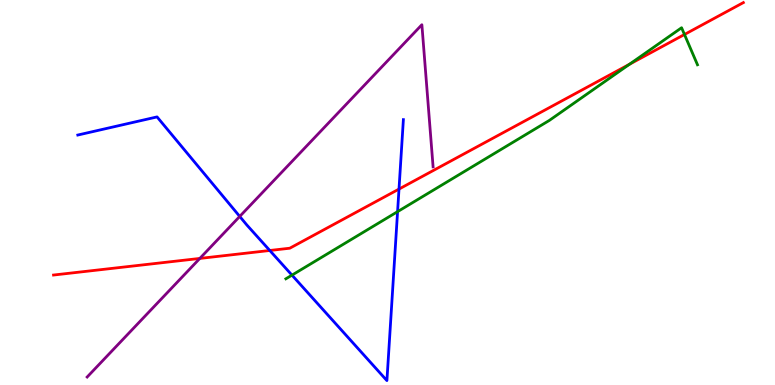[{'lines': ['blue', 'red'], 'intersections': [{'x': 3.48, 'y': 3.49}, {'x': 5.15, 'y': 5.09}]}, {'lines': ['green', 'red'], 'intersections': [{'x': 8.12, 'y': 8.33}, {'x': 8.83, 'y': 9.1}]}, {'lines': ['purple', 'red'], 'intersections': [{'x': 2.58, 'y': 3.29}]}, {'lines': ['blue', 'green'], 'intersections': [{'x': 3.77, 'y': 2.85}, {'x': 5.13, 'y': 4.5}]}, {'lines': ['blue', 'purple'], 'intersections': [{'x': 3.09, 'y': 4.38}]}, {'lines': ['green', 'purple'], 'intersections': []}]